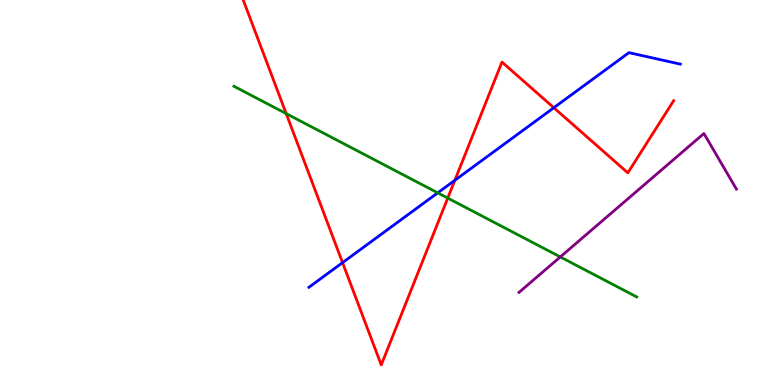[{'lines': ['blue', 'red'], 'intersections': [{'x': 4.42, 'y': 3.18}, {'x': 5.87, 'y': 5.32}, {'x': 7.15, 'y': 7.2}]}, {'lines': ['green', 'red'], 'intersections': [{'x': 3.69, 'y': 7.05}, {'x': 5.78, 'y': 4.85}]}, {'lines': ['purple', 'red'], 'intersections': []}, {'lines': ['blue', 'green'], 'intersections': [{'x': 5.65, 'y': 4.99}]}, {'lines': ['blue', 'purple'], 'intersections': []}, {'lines': ['green', 'purple'], 'intersections': [{'x': 7.23, 'y': 3.33}]}]